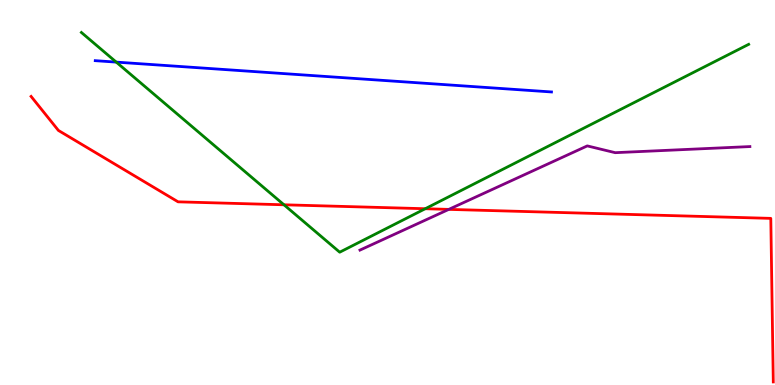[{'lines': ['blue', 'red'], 'intersections': []}, {'lines': ['green', 'red'], 'intersections': [{'x': 3.66, 'y': 4.68}, {'x': 5.49, 'y': 4.58}]}, {'lines': ['purple', 'red'], 'intersections': [{'x': 5.79, 'y': 4.56}]}, {'lines': ['blue', 'green'], 'intersections': [{'x': 1.5, 'y': 8.39}]}, {'lines': ['blue', 'purple'], 'intersections': []}, {'lines': ['green', 'purple'], 'intersections': []}]